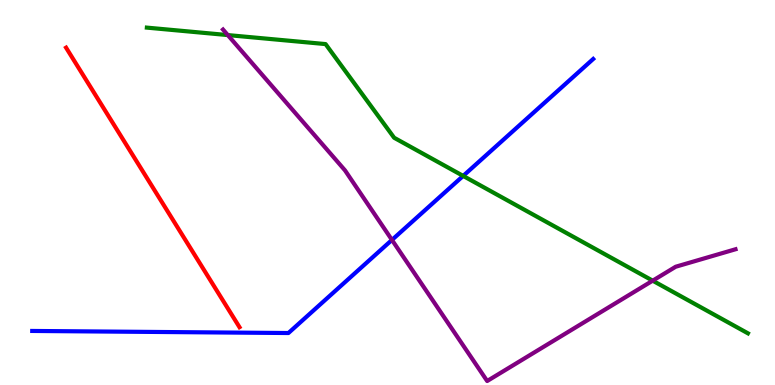[{'lines': ['blue', 'red'], 'intersections': []}, {'lines': ['green', 'red'], 'intersections': []}, {'lines': ['purple', 'red'], 'intersections': []}, {'lines': ['blue', 'green'], 'intersections': [{'x': 5.98, 'y': 5.43}]}, {'lines': ['blue', 'purple'], 'intersections': [{'x': 5.06, 'y': 3.77}]}, {'lines': ['green', 'purple'], 'intersections': [{'x': 2.94, 'y': 9.09}, {'x': 8.42, 'y': 2.71}]}]